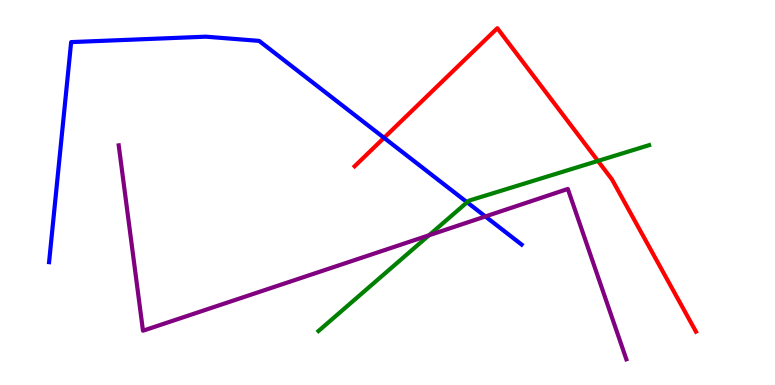[{'lines': ['blue', 'red'], 'intersections': [{'x': 4.96, 'y': 6.42}]}, {'lines': ['green', 'red'], 'intersections': [{'x': 7.72, 'y': 5.82}]}, {'lines': ['purple', 'red'], 'intersections': []}, {'lines': ['blue', 'green'], 'intersections': [{'x': 6.03, 'y': 4.75}]}, {'lines': ['blue', 'purple'], 'intersections': [{'x': 6.26, 'y': 4.38}]}, {'lines': ['green', 'purple'], 'intersections': [{'x': 5.54, 'y': 3.89}]}]